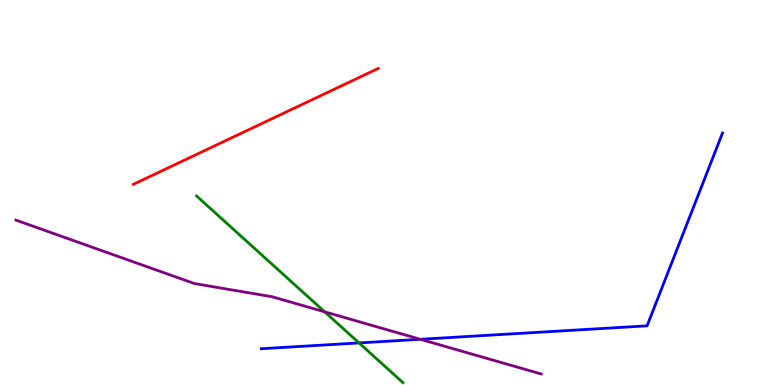[{'lines': ['blue', 'red'], 'intersections': []}, {'lines': ['green', 'red'], 'intersections': []}, {'lines': ['purple', 'red'], 'intersections': []}, {'lines': ['blue', 'green'], 'intersections': [{'x': 4.63, 'y': 1.09}]}, {'lines': ['blue', 'purple'], 'intersections': [{'x': 5.42, 'y': 1.19}]}, {'lines': ['green', 'purple'], 'intersections': [{'x': 4.19, 'y': 1.9}]}]